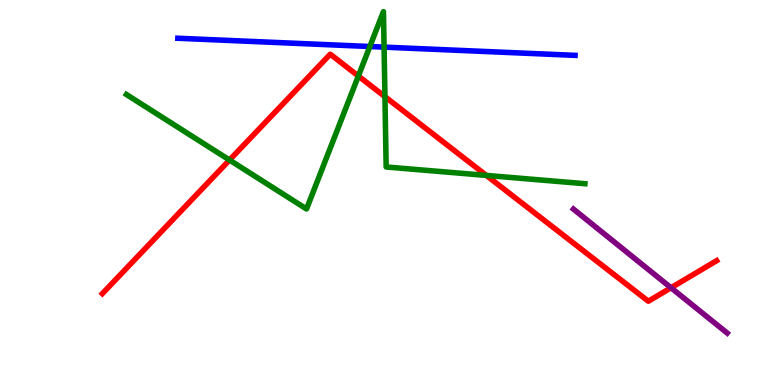[{'lines': ['blue', 'red'], 'intersections': []}, {'lines': ['green', 'red'], 'intersections': [{'x': 2.96, 'y': 5.84}, {'x': 4.62, 'y': 8.03}, {'x': 4.97, 'y': 7.49}, {'x': 6.28, 'y': 5.44}]}, {'lines': ['purple', 'red'], 'intersections': [{'x': 8.66, 'y': 2.53}]}, {'lines': ['blue', 'green'], 'intersections': [{'x': 4.77, 'y': 8.79}, {'x': 4.96, 'y': 8.78}]}, {'lines': ['blue', 'purple'], 'intersections': []}, {'lines': ['green', 'purple'], 'intersections': []}]